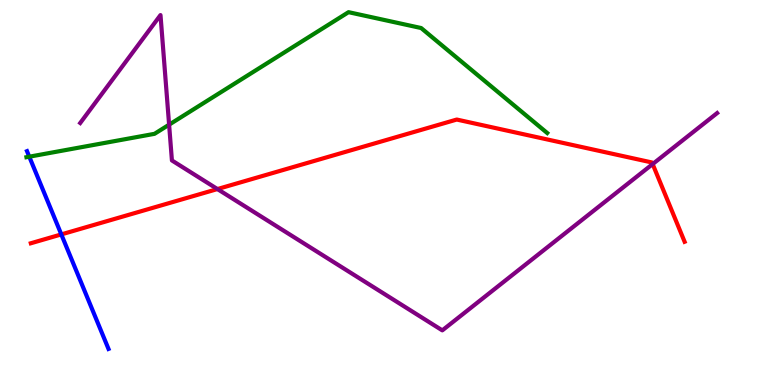[{'lines': ['blue', 'red'], 'intersections': [{'x': 0.791, 'y': 3.91}]}, {'lines': ['green', 'red'], 'intersections': []}, {'lines': ['purple', 'red'], 'intersections': [{'x': 2.81, 'y': 5.09}, {'x': 8.42, 'y': 5.74}]}, {'lines': ['blue', 'green'], 'intersections': [{'x': 0.378, 'y': 5.93}]}, {'lines': ['blue', 'purple'], 'intersections': []}, {'lines': ['green', 'purple'], 'intersections': [{'x': 2.18, 'y': 6.76}]}]